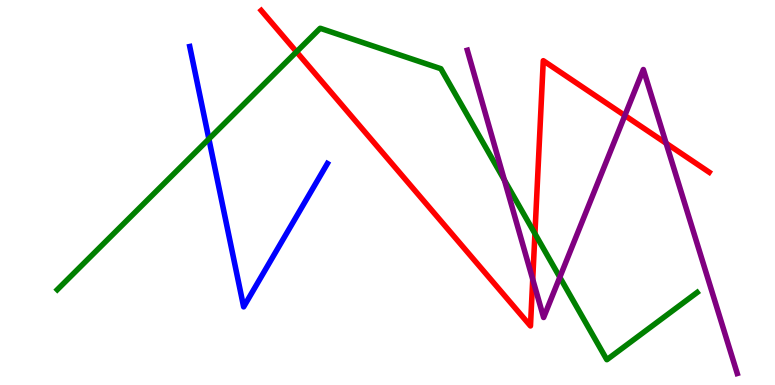[{'lines': ['blue', 'red'], 'intersections': []}, {'lines': ['green', 'red'], 'intersections': [{'x': 3.83, 'y': 8.65}, {'x': 6.9, 'y': 3.93}]}, {'lines': ['purple', 'red'], 'intersections': [{'x': 6.87, 'y': 2.74}, {'x': 8.06, 'y': 7.0}, {'x': 8.6, 'y': 6.28}]}, {'lines': ['blue', 'green'], 'intersections': [{'x': 2.7, 'y': 6.39}]}, {'lines': ['blue', 'purple'], 'intersections': []}, {'lines': ['green', 'purple'], 'intersections': [{'x': 6.51, 'y': 5.32}, {'x': 7.22, 'y': 2.8}]}]